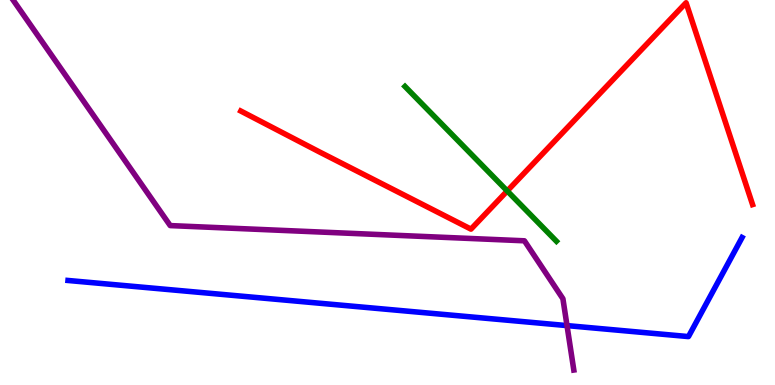[{'lines': ['blue', 'red'], 'intersections': []}, {'lines': ['green', 'red'], 'intersections': [{'x': 6.55, 'y': 5.04}]}, {'lines': ['purple', 'red'], 'intersections': []}, {'lines': ['blue', 'green'], 'intersections': []}, {'lines': ['blue', 'purple'], 'intersections': [{'x': 7.32, 'y': 1.54}]}, {'lines': ['green', 'purple'], 'intersections': []}]